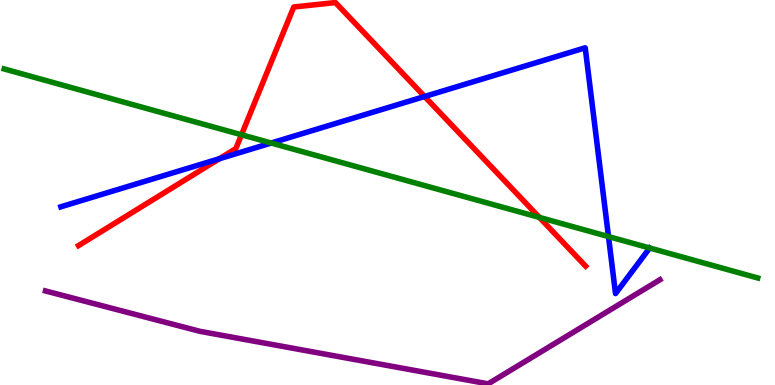[{'lines': ['blue', 'red'], 'intersections': [{'x': 2.83, 'y': 5.88}, {'x': 5.48, 'y': 7.49}]}, {'lines': ['green', 'red'], 'intersections': [{'x': 3.12, 'y': 6.5}, {'x': 6.96, 'y': 4.35}]}, {'lines': ['purple', 'red'], 'intersections': []}, {'lines': ['blue', 'green'], 'intersections': [{'x': 3.5, 'y': 6.29}, {'x': 7.85, 'y': 3.86}]}, {'lines': ['blue', 'purple'], 'intersections': []}, {'lines': ['green', 'purple'], 'intersections': []}]